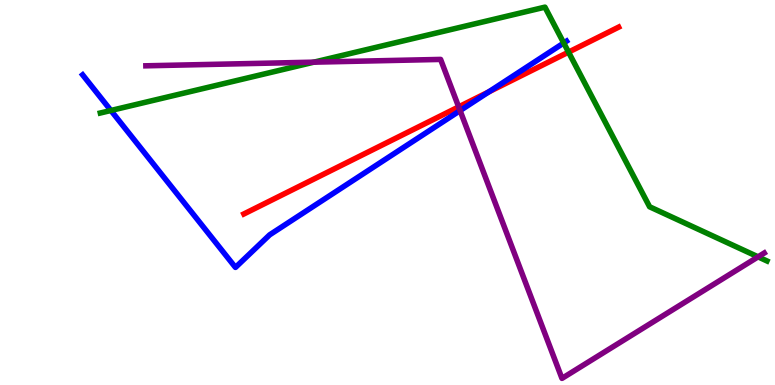[{'lines': ['blue', 'red'], 'intersections': [{'x': 6.31, 'y': 7.61}]}, {'lines': ['green', 'red'], 'intersections': [{'x': 7.34, 'y': 8.65}]}, {'lines': ['purple', 'red'], 'intersections': [{'x': 5.92, 'y': 7.22}]}, {'lines': ['blue', 'green'], 'intersections': [{'x': 1.43, 'y': 7.13}, {'x': 7.27, 'y': 8.88}]}, {'lines': ['blue', 'purple'], 'intersections': [{'x': 5.94, 'y': 7.13}]}, {'lines': ['green', 'purple'], 'intersections': [{'x': 4.05, 'y': 8.39}, {'x': 9.78, 'y': 3.33}]}]